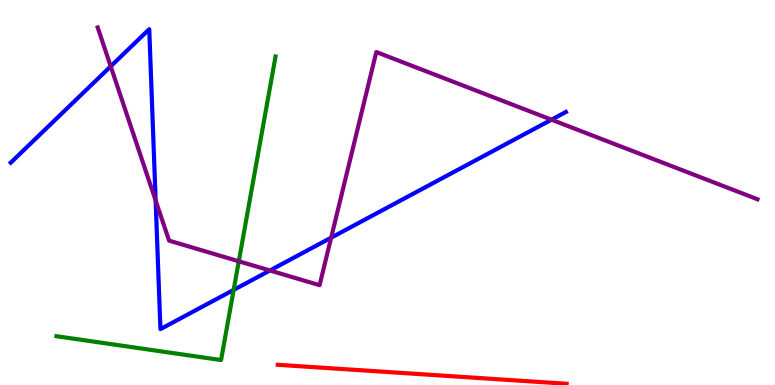[{'lines': ['blue', 'red'], 'intersections': []}, {'lines': ['green', 'red'], 'intersections': []}, {'lines': ['purple', 'red'], 'intersections': []}, {'lines': ['blue', 'green'], 'intersections': [{'x': 3.01, 'y': 2.47}]}, {'lines': ['blue', 'purple'], 'intersections': [{'x': 1.43, 'y': 8.28}, {'x': 2.01, 'y': 4.79}, {'x': 3.48, 'y': 2.97}, {'x': 4.27, 'y': 3.83}, {'x': 7.12, 'y': 6.89}]}, {'lines': ['green', 'purple'], 'intersections': [{'x': 3.08, 'y': 3.21}]}]